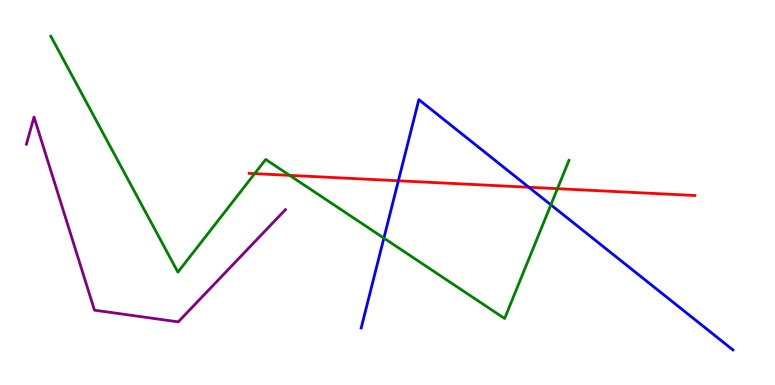[{'lines': ['blue', 'red'], 'intersections': [{'x': 5.14, 'y': 5.3}, {'x': 6.82, 'y': 5.14}]}, {'lines': ['green', 'red'], 'intersections': [{'x': 3.29, 'y': 5.49}, {'x': 3.74, 'y': 5.45}, {'x': 7.19, 'y': 5.1}]}, {'lines': ['purple', 'red'], 'intersections': []}, {'lines': ['blue', 'green'], 'intersections': [{'x': 4.95, 'y': 3.82}, {'x': 7.11, 'y': 4.68}]}, {'lines': ['blue', 'purple'], 'intersections': []}, {'lines': ['green', 'purple'], 'intersections': []}]